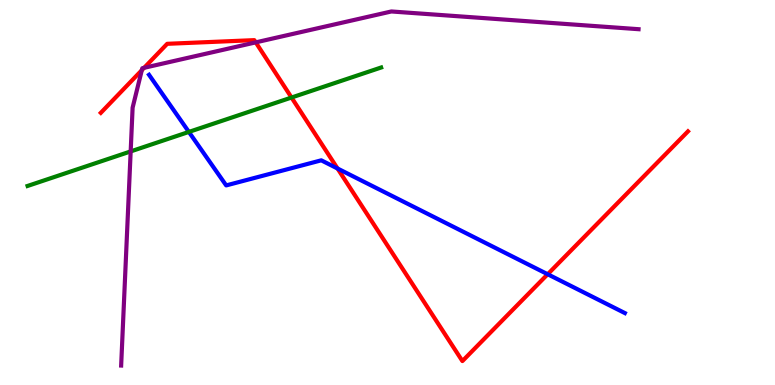[{'lines': ['blue', 'red'], 'intersections': [{'x': 4.36, 'y': 5.62}, {'x': 7.07, 'y': 2.88}]}, {'lines': ['green', 'red'], 'intersections': [{'x': 3.76, 'y': 7.47}]}, {'lines': ['purple', 'red'], 'intersections': [{'x': 1.83, 'y': 8.18}, {'x': 1.86, 'y': 8.24}, {'x': 3.3, 'y': 8.9}]}, {'lines': ['blue', 'green'], 'intersections': [{'x': 2.44, 'y': 6.57}]}, {'lines': ['blue', 'purple'], 'intersections': []}, {'lines': ['green', 'purple'], 'intersections': [{'x': 1.69, 'y': 6.07}]}]